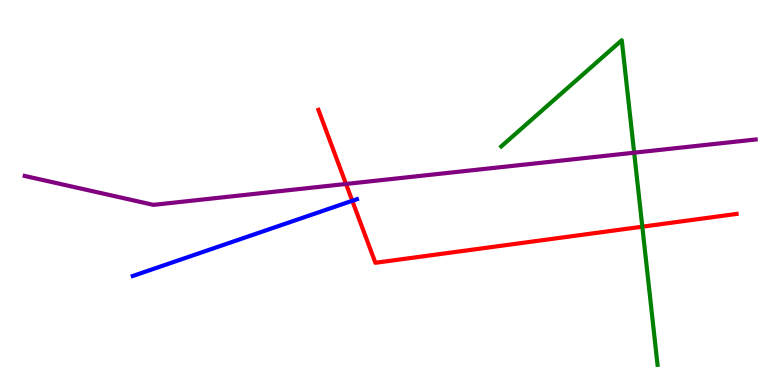[{'lines': ['blue', 'red'], 'intersections': [{'x': 4.55, 'y': 4.78}]}, {'lines': ['green', 'red'], 'intersections': [{'x': 8.29, 'y': 4.11}]}, {'lines': ['purple', 'red'], 'intersections': [{'x': 4.46, 'y': 5.22}]}, {'lines': ['blue', 'green'], 'intersections': []}, {'lines': ['blue', 'purple'], 'intersections': []}, {'lines': ['green', 'purple'], 'intersections': [{'x': 8.18, 'y': 6.03}]}]